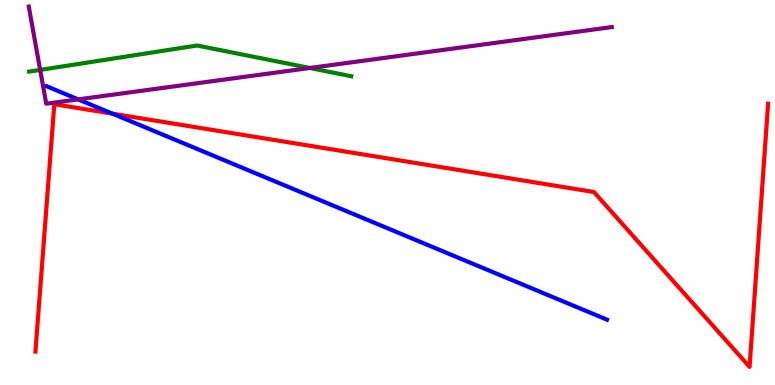[{'lines': ['blue', 'red'], 'intersections': [{'x': 1.45, 'y': 7.05}]}, {'lines': ['green', 'red'], 'intersections': []}, {'lines': ['purple', 'red'], 'intersections': []}, {'lines': ['blue', 'green'], 'intersections': []}, {'lines': ['blue', 'purple'], 'intersections': [{'x': 1.01, 'y': 7.42}]}, {'lines': ['green', 'purple'], 'intersections': [{'x': 0.518, 'y': 8.18}, {'x': 4.0, 'y': 8.23}]}]